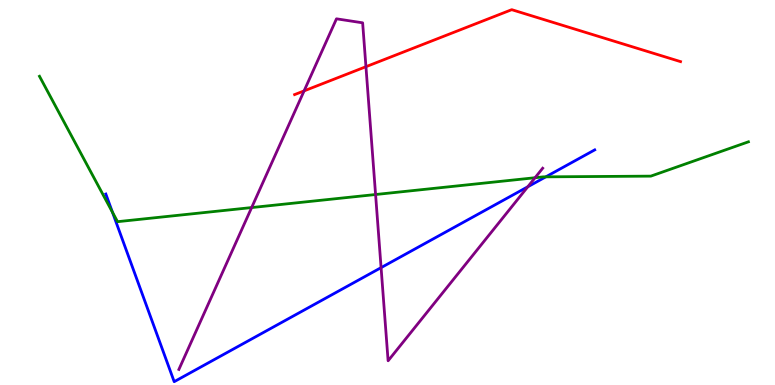[{'lines': ['blue', 'red'], 'intersections': []}, {'lines': ['green', 'red'], 'intersections': []}, {'lines': ['purple', 'red'], 'intersections': [{'x': 3.92, 'y': 7.64}, {'x': 4.72, 'y': 8.27}]}, {'lines': ['blue', 'green'], 'intersections': [{'x': 1.45, 'y': 4.49}, {'x': 7.04, 'y': 5.41}]}, {'lines': ['blue', 'purple'], 'intersections': [{'x': 4.92, 'y': 3.05}, {'x': 6.81, 'y': 5.15}]}, {'lines': ['green', 'purple'], 'intersections': [{'x': 3.25, 'y': 4.61}, {'x': 4.85, 'y': 4.95}, {'x': 6.9, 'y': 5.38}]}]